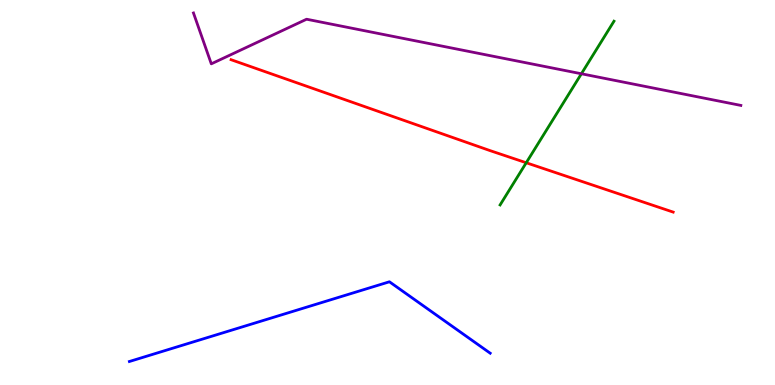[{'lines': ['blue', 'red'], 'intersections': []}, {'lines': ['green', 'red'], 'intersections': [{'x': 6.79, 'y': 5.77}]}, {'lines': ['purple', 'red'], 'intersections': []}, {'lines': ['blue', 'green'], 'intersections': []}, {'lines': ['blue', 'purple'], 'intersections': []}, {'lines': ['green', 'purple'], 'intersections': [{'x': 7.5, 'y': 8.08}]}]